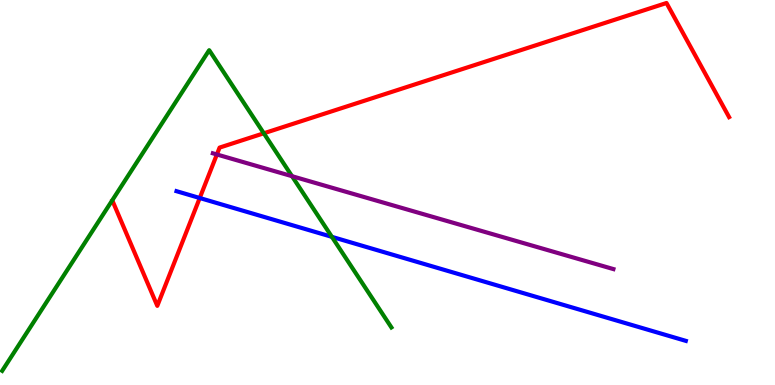[{'lines': ['blue', 'red'], 'intersections': [{'x': 2.58, 'y': 4.86}]}, {'lines': ['green', 'red'], 'intersections': [{'x': 3.4, 'y': 6.54}]}, {'lines': ['purple', 'red'], 'intersections': [{'x': 2.8, 'y': 5.99}]}, {'lines': ['blue', 'green'], 'intersections': [{'x': 4.28, 'y': 3.85}]}, {'lines': ['blue', 'purple'], 'intersections': []}, {'lines': ['green', 'purple'], 'intersections': [{'x': 3.77, 'y': 5.42}]}]